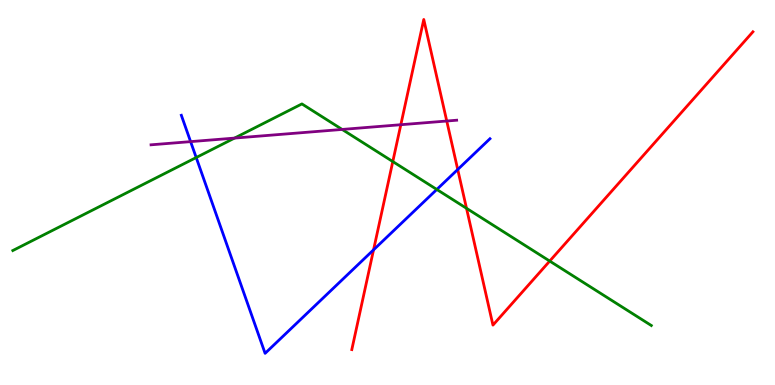[{'lines': ['blue', 'red'], 'intersections': [{'x': 4.82, 'y': 3.51}, {'x': 5.91, 'y': 5.6}]}, {'lines': ['green', 'red'], 'intersections': [{'x': 5.07, 'y': 5.8}, {'x': 6.02, 'y': 4.59}, {'x': 7.09, 'y': 3.22}]}, {'lines': ['purple', 'red'], 'intersections': [{'x': 5.17, 'y': 6.76}, {'x': 5.76, 'y': 6.86}]}, {'lines': ['blue', 'green'], 'intersections': [{'x': 2.53, 'y': 5.91}, {'x': 5.64, 'y': 5.08}]}, {'lines': ['blue', 'purple'], 'intersections': [{'x': 2.46, 'y': 6.32}]}, {'lines': ['green', 'purple'], 'intersections': [{'x': 3.03, 'y': 6.41}, {'x': 4.41, 'y': 6.64}]}]